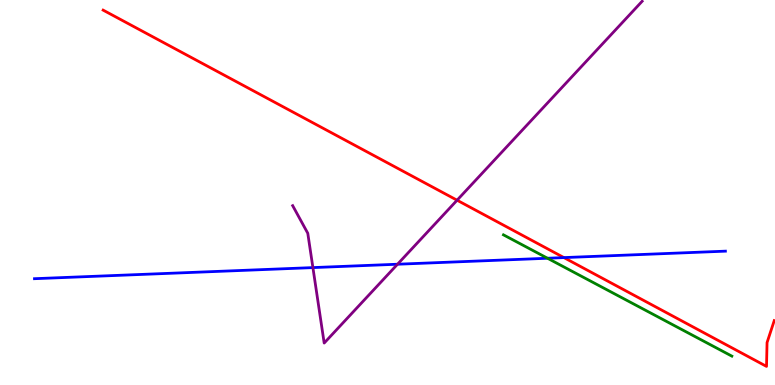[{'lines': ['blue', 'red'], 'intersections': [{'x': 7.28, 'y': 3.31}]}, {'lines': ['green', 'red'], 'intersections': []}, {'lines': ['purple', 'red'], 'intersections': [{'x': 5.9, 'y': 4.8}]}, {'lines': ['blue', 'green'], 'intersections': [{'x': 7.06, 'y': 3.29}]}, {'lines': ['blue', 'purple'], 'intersections': [{'x': 4.04, 'y': 3.05}, {'x': 5.13, 'y': 3.14}]}, {'lines': ['green', 'purple'], 'intersections': []}]